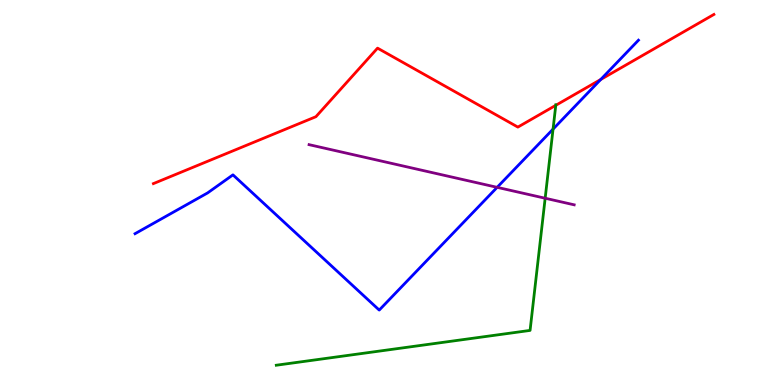[{'lines': ['blue', 'red'], 'intersections': [{'x': 7.75, 'y': 7.94}]}, {'lines': ['green', 'red'], 'intersections': [{'x': 7.17, 'y': 7.26}]}, {'lines': ['purple', 'red'], 'intersections': []}, {'lines': ['blue', 'green'], 'intersections': [{'x': 7.14, 'y': 6.65}]}, {'lines': ['blue', 'purple'], 'intersections': [{'x': 6.41, 'y': 5.13}]}, {'lines': ['green', 'purple'], 'intersections': [{'x': 7.03, 'y': 4.85}]}]